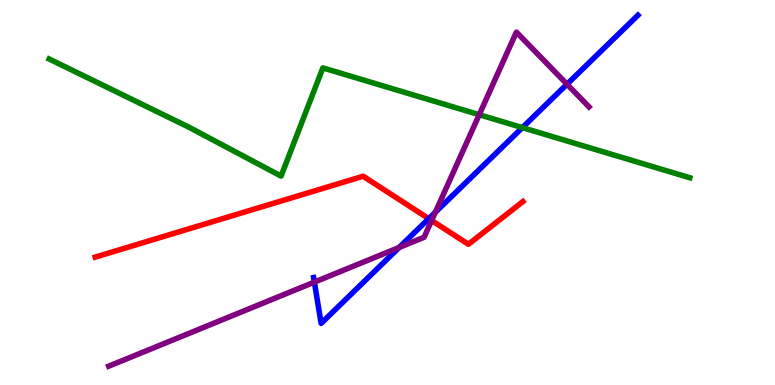[{'lines': ['blue', 'red'], 'intersections': [{'x': 5.53, 'y': 4.32}]}, {'lines': ['green', 'red'], 'intersections': []}, {'lines': ['purple', 'red'], 'intersections': [{'x': 5.57, 'y': 4.27}]}, {'lines': ['blue', 'green'], 'intersections': [{'x': 6.74, 'y': 6.69}]}, {'lines': ['blue', 'purple'], 'intersections': [{'x': 4.06, 'y': 2.67}, {'x': 5.15, 'y': 3.57}, {'x': 5.62, 'y': 4.49}, {'x': 7.32, 'y': 7.81}]}, {'lines': ['green', 'purple'], 'intersections': [{'x': 6.18, 'y': 7.02}]}]